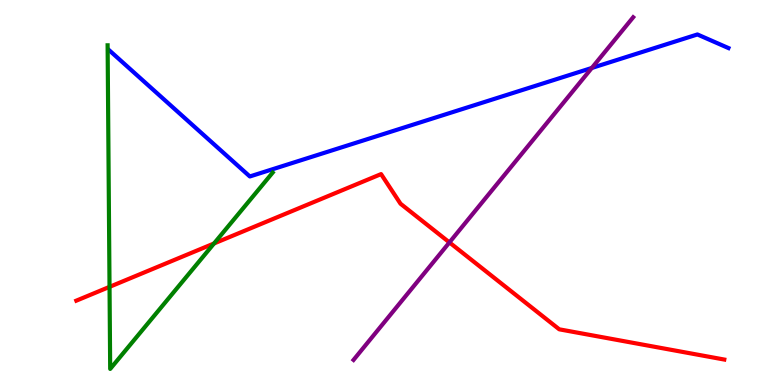[{'lines': ['blue', 'red'], 'intersections': []}, {'lines': ['green', 'red'], 'intersections': [{'x': 1.41, 'y': 2.55}, {'x': 2.76, 'y': 3.68}]}, {'lines': ['purple', 'red'], 'intersections': [{'x': 5.8, 'y': 3.7}]}, {'lines': ['blue', 'green'], 'intersections': []}, {'lines': ['blue', 'purple'], 'intersections': [{'x': 7.64, 'y': 8.23}]}, {'lines': ['green', 'purple'], 'intersections': []}]